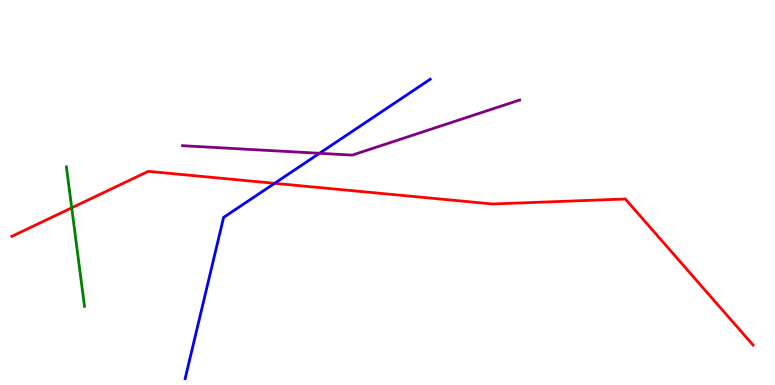[{'lines': ['blue', 'red'], 'intersections': [{'x': 3.54, 'y': 5.24}]}, {'lines': ['green', 'red'], 'intersections': [{'x': 0.925, 'y': 4.6}]}, {'lines': ['purple', 'red'], 'intersections': []}, {'lines': ['blue', 'green'], 'intersections': []}, {'lines': ['blue', 'purple'], 'intersections': [{'x': 4.12, 'y': 6.02}]}, {'lines': ['green', 'purple'], 'intersections': []}]